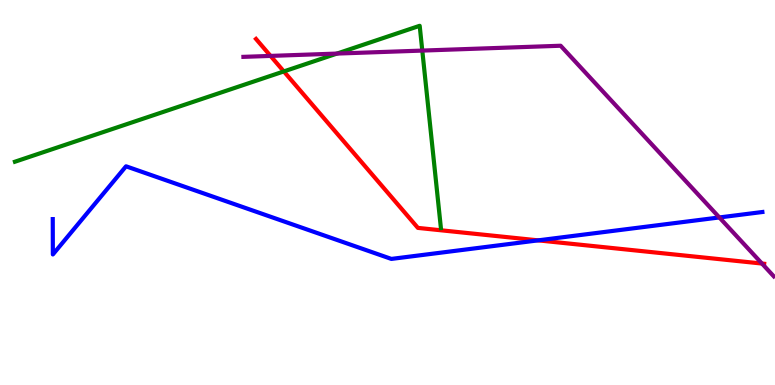[{'lines': ['blue', 'red'], 'intersections': [{'x': 6.94, 'y': 3.76}]}, {'lines': ['green', 'red'], 'intersections': [{'x': 3.66, 'y': 8.14}]}, {'lines': ['purple', 'red'], 'intersections': [{'x': 3.49, 'y': 8.55}, {'x': 9.83, 'y': 3.15}]}, {'lines': ['blue', 'green'], 'intersections': []}, {'lines': ['blue', 'purple'], 'intersections': [{'x': 9.28, 'y': 4.35}]}, {'lines': ['green', 'purple'], 'intersections': [{'x': 4.35, 'y': 8.61}, {'x': 5.45, 'y': 8.69}]}]